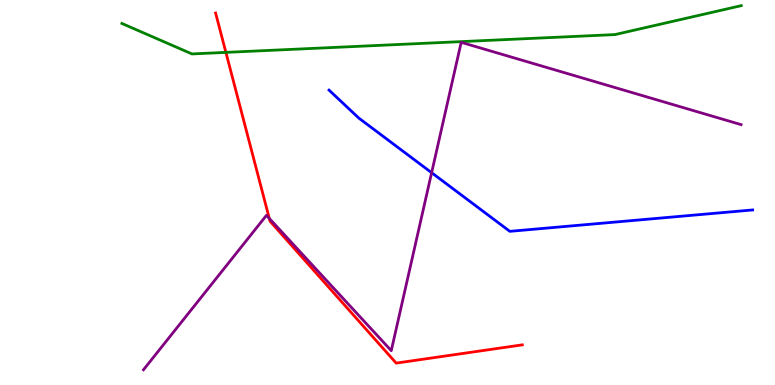[{'lines': ['blue', 'red'], 'intersections': []}, {'lines': ['green', 'red'], 'intersections': [{'x': 2.91, 'y': 8.64}]}, {'lines': ['purple', 'red'], 'intersections': [{'x': 3.47, 'y': 4.33}]}, {'lines': ['blue', 'green'], 'intersections': []}, {'lines': ['blue', 'purple'], 'intersections': [{'x': 5.57, 'y': 5.51}]}, {'lines': ['green', 'purple'], 'intersections': []}]